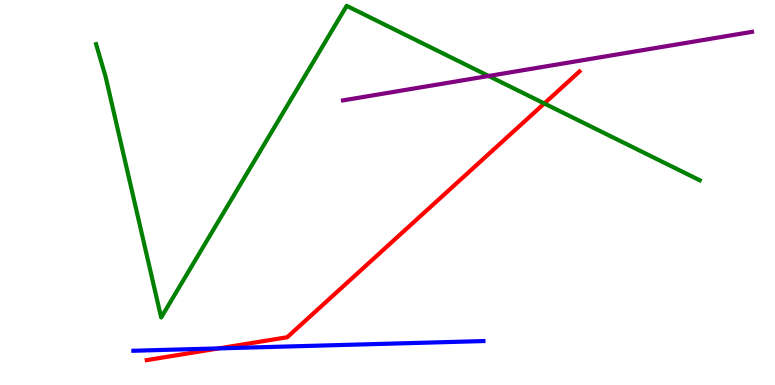[{'lines': ['blue', 'red'], 'intersections': [{'x': 2.82, 'y': 0.951}]}, {'lines': ['green', 'red'], 'intersections': [{'x': 7.02, 'y': 7.31}]}, {'lines': ['purple', 'red'], 'intersections': []}, {'lines': ['blue', 'green'], 'intersections': []}, {'lines': ['blue', 'purple'], 'intersections': []}, {'lines': ['green', 'purple'], 'intersections': [{'x': 6.31, 'y': 8.03}]}]